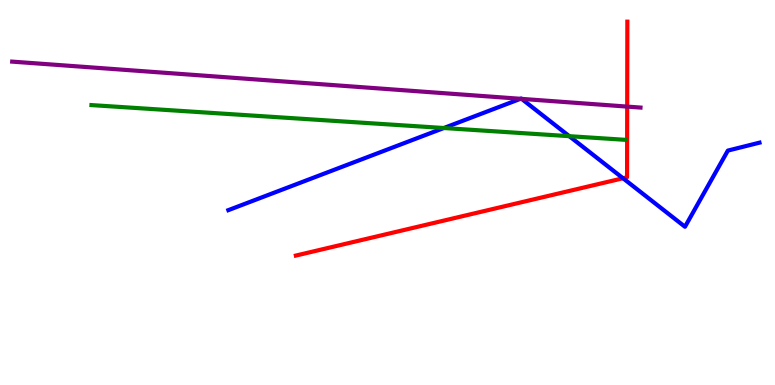[{'lines': ['blue', 'red'], 'intersections': [{'x': 8.04, 'y': 5.37}]}, {'lines': ['green', 'red'], 'intersections': []}, {'lines': ['purple', 'red'], 'intersections': [{'x': 8.09, 'y': 7.23}]}, {'lines': ['blue', 'green'], 'intersections': [{'x': 5.73, 'y': 6.67}, {'x': 7.35, 'y': 6.46}]}, {'lines': ['blue', 'purple'], 'intersections': [{'x': 6.72, 'y': 7.43}, {'x': 6.73, 'y': 7.43}]}, {'lines': ['green', 'purple'], 'intersections': []}]